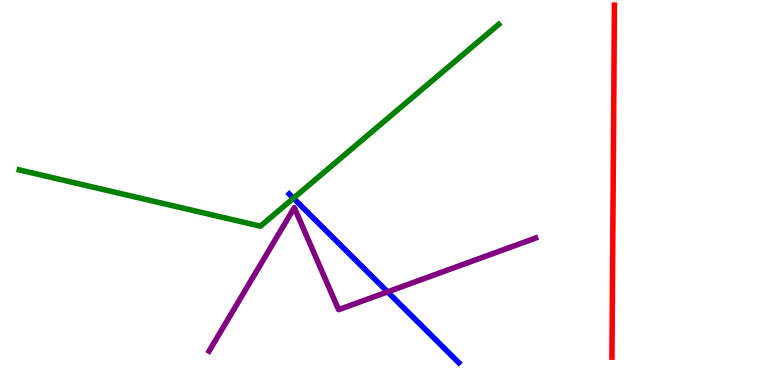[{'lines': ['blue', 'red'], 'intersections': []}, {'lines': ['green', 'red'], 'intersections': []}, {'lines': ['purple', 'red'], 'intersections': []}, {'lines': ['blue', 'green'], 'intersections': [{'x': 3.79, 'y': 4.85}]}, {'lines': ['blue', 'purple'], 'intersections': [{'x': 5.0, 'y': 2.42}]}, {'lines': ['green', 'purple'], 'intersections': []}]